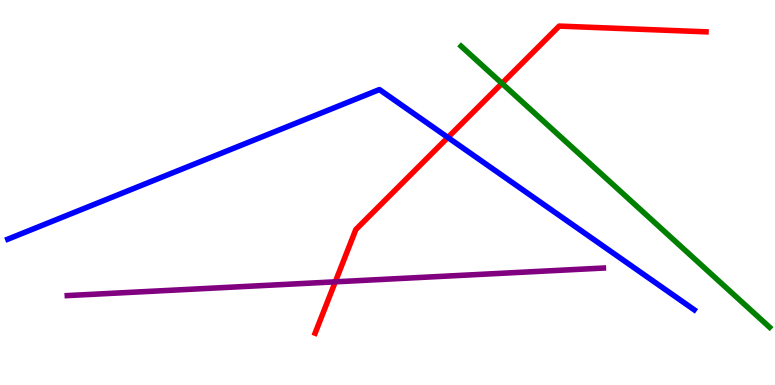[{'lines': ['blue', 'red'], 'intersections': [{'x': 5.78, 'y': 6.43}]}, {'lines': ['green', 'red'], 'intersections': [{'x': 6.48, 'y': 7.83}]}, {'lines': ['purple', 'red'], 'intersections': [{'x': 4.33, 'y': 2.68}]}, {'lines': ['blue', 'green'], 'intersections': []}, {'lines': ['blue', 'purple'], 'intersections': []}, {'lines': ['green', 'purple'], 'intersections': []}]